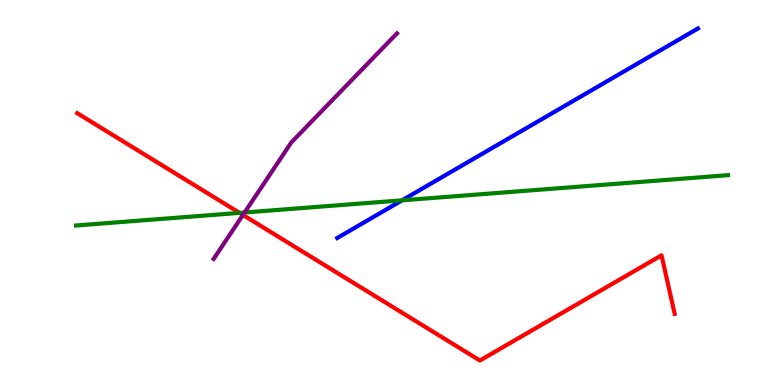[{'lines': ['blue', 'red'], 'intersections': []}, {'lines': ['green', 'red'], 'intersections': [{'x': 3.09, 'y': 4.47}]}, {'lines': ['purple', 'red'], 'intersections': [{'x': 3.13, 'y': 4.42}]}, {'lines': ['blue', 'green'], 'intersections': [{'x': 5.19, 'y': 4.8}]}, {'lines': ['blue', 'purple'], 'intersections': []}, {'lines': ['green', 'purple'], 'intersections': [{'x': 3.16, 'y': 4.48}]}]